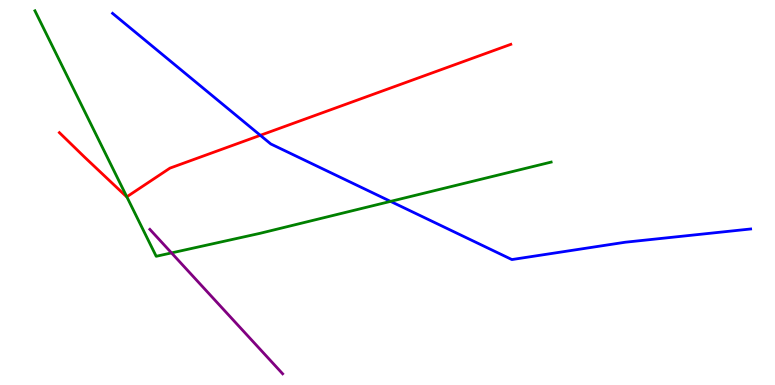[{'lines': ['blue', 'red'], 'intersections': [{'x': 3.36, 'y': 6.49}]}, {'lines': ['green', 'red'], 'intersections': [{'x': 1.64, 'y': 4.89}]}, {'lines': ['purple', 'red'], 'intersections': []}, {'lines': ['blue', 'green'], 'intersections': [{'x': 5.04, 'y': 4.77}]}, {'lines': ['blue', 'purple'], 'intersections': []}, {'lines': ['green', 'purple'], 'intersections': [{'x': 2.21, 'y': 3.43}]}]